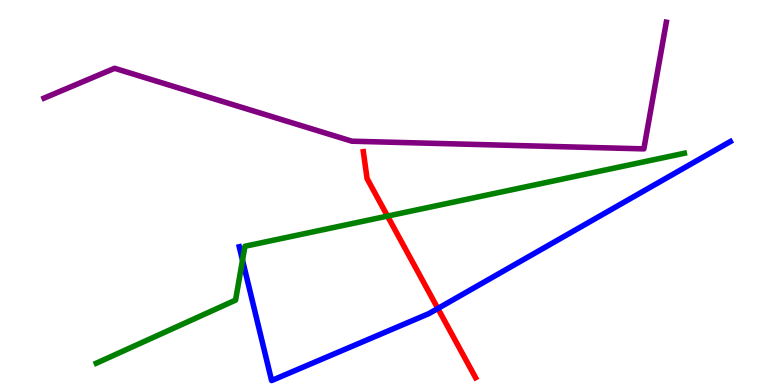[{'lines': ['blue', 'red'], 'intersections': [{'x': 5.65, 'y': 1.99}]}, {'lines': ['green', 'red'], 'intersections': [{'x': 5.0, 'y': 4.39}]}, {'lines': ['purple', 'red'], 'intersections': []}, {'lines': ['blue', 'green'], 'intersections': [{'x': 3.13, 'y': 3.24}]}, {'lines': ['blue', 'purple'], 'intersections': []}, {'lines': ['green', 'purple'], 'intersections': []}]